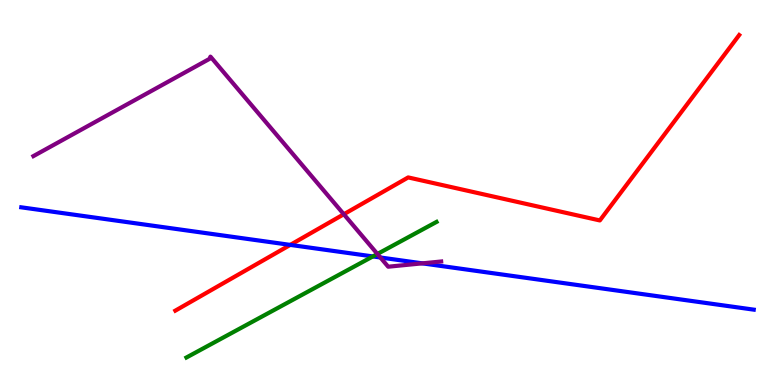[{'lines': ['blue', 'red'], 'intersections': [{'x': 3.75, 'y': 3.64}]}, {'lines': ['green', 'red'], 'intersections': []}, {'lines': ['purple', 'red'], 'intersections': [{'x': 4.44, 'y': 4.43}]}, {'lines': ['blue', 'green'], 'intersections': [{'x': 4.81, 'y': 3.34}]}, {'lines': ['blue', 'purple'], 'intersections': [{'x': 4.91, 'y': 3.31}, {'x': 5.45, 'y': 3.16}]}, {'lines': ['green', 'purple'], 'intersections': [{'x': 4.87, 'y': 3.4}]}]